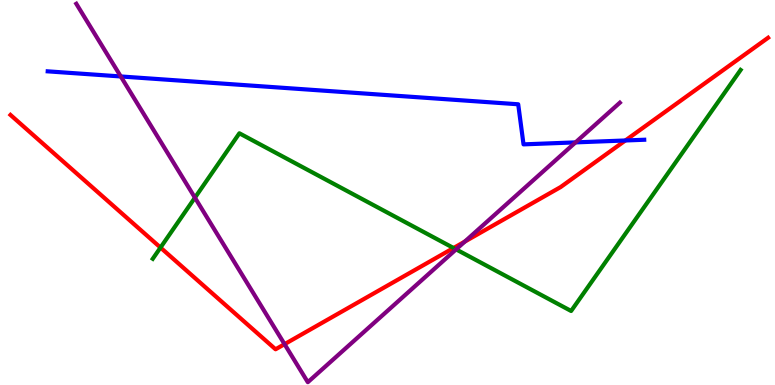[{'lines': ['blue', 'red'], 'intersections': [{'x': 8.07, 'y': 6.35}]}, {'lines': ['green', 'red'], 'intersections': [{'x': 2.07, 'y': 3.57}, {'x': 5.85, 'y': 3.56}]}, {'lines': ['purple', 'red'], 'intersections': [{'x': 3.67, 'y': 1.06}, {'x': 6.0, 'y': 3.72}]}, {'lines': ['blue', 'green'], 'intersections': []}, {'lines': ['blue', 'purple'], 'intersections': [{'x': 1.56, 'y': 8.01}, {'x': 7.43, 'y': 6.3}]}, {'lines': ['green', 'purple'], 'intersections': [{'x': 2.52, 'y': 4.87}, {'x': 5.89, 'y': 3.52}]}]